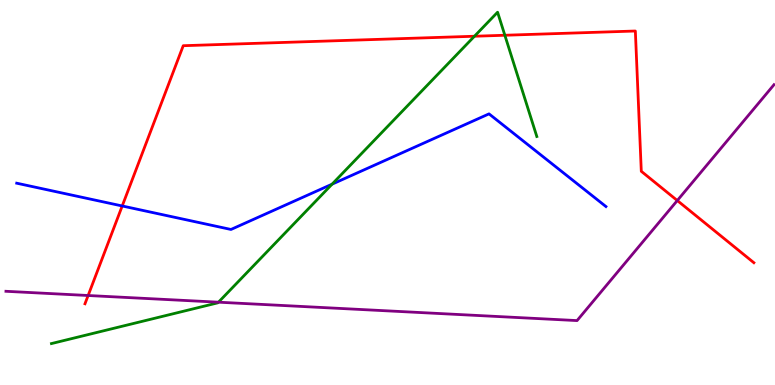[{'lines': ['blue', 'red'], 'intersections': [{'x': 1.58, 'y': 4.65}]}, {'lines': ['green', 'red'], 'intersections': [{'x': 6.12, 'y': 9.06}, {'x': 6.51, 'y': 9.08}]}, {'lines': ['purple', 'red'], 'intersections': [{'x': 1.14, 'y': 2.32}, {'x': 8.74, 'y': 4.79}]}, {'lines': ['blue', 'green'], 'intersections': [{'x': 4.28, 'y': 5.22}]}, {'lines': ['blue', 'purple'], 'intersections': []}, {'lines': ['green', 'purple'], 'intersections': [{'x': 2.82, 'y': 2.15}]}]